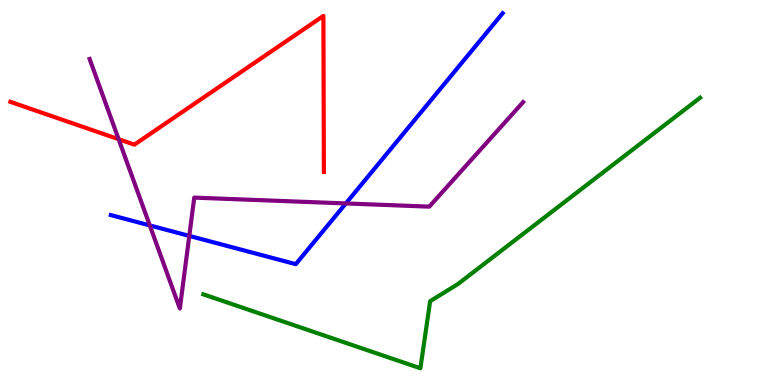[{'lines': ['blue', 'red'], 'intersections': []}, {'lines': ['green', 'red'], 'intersections': []}, {'lines': ['purple', 'red'], 'intersections': [{'x': 1.53, 'y': 6.38}]}, {'lines': ['blue', 'green'], 'intersections': []}, {'lines': ['blue', 'purple'], 'intersections': [{'x': 1.93, 'y': 4.14}, {'x': 2.44, 'y': 3.87}, {'x': 4.46, 'y': 4.72}]}, {'lines': ['green', 'purple'], 'intersections': []}]